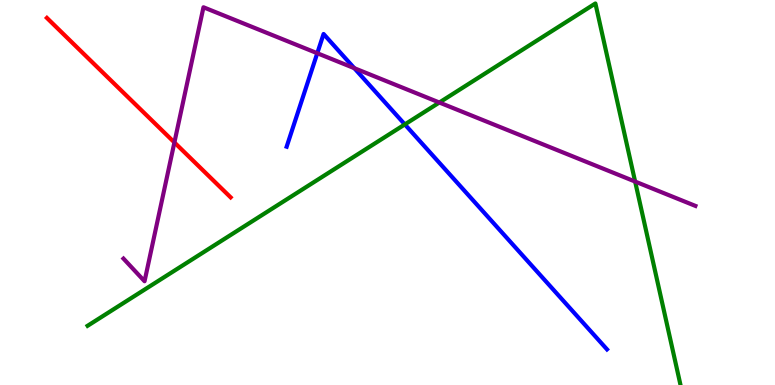[{'lines': ['blue', 'red'], 'intersections': []}, {'lines': ['green', 'red'], 'intersections': []}, {'lines': ['purple', 'red'], 'intersections': [{'x': 2.25, 'y': 6.3}]}, {'lines': ['blue', 'green'], 'intersections': [{'x': 5.22, 'y': 6.77}]}, {'lines': ['blue', 'purple'], 'intersections': [{'x': 4.09, 'y': 8.62}, {'x': 4.57, 'y': 8.23}]}, {'lines': ['green', 'purple'], 'intersections': [{'x': 5.67, 'y': 7.34}, {'x': 8.2, 'y': 5.28}]}]